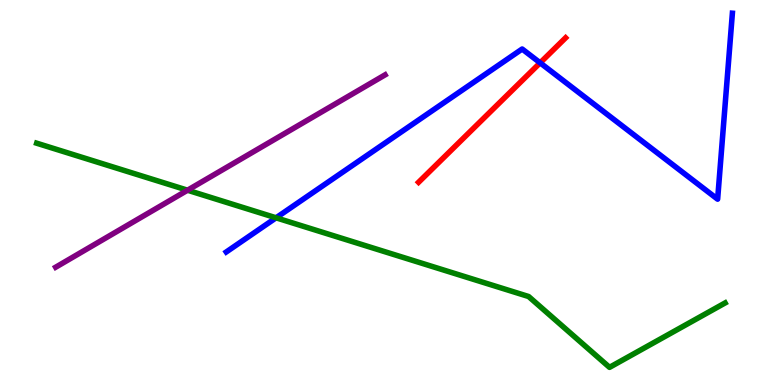[{'lines': ['blue', 'red'], 'intersections': [{'x': 6.97, 'y': 8.37}]}, {'lines': ['green', 'red'], 'intersections': []}, {'lines': ['purple', 'red'], 'intersections': []}, {'lines': ['blue', 'green'], 'intersections': [{'x': 3.56, 'y': 4.34}]}, {'lines': ['blue', 'purple'], 'intersections': []}, {'lines': ['green', 'purple'], 'intersections': [{'x': 2.42, 'y': 5.06}]}]